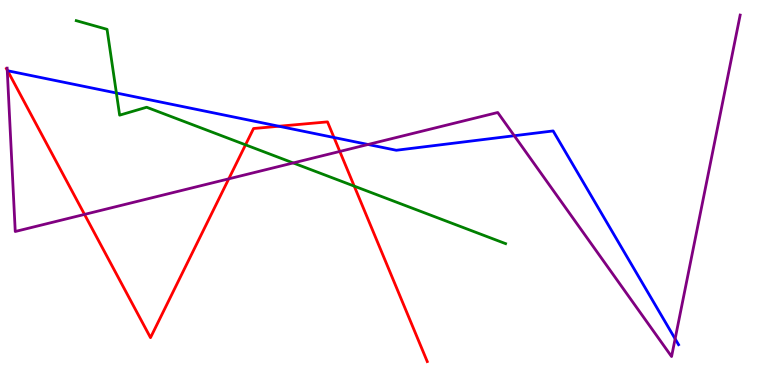[{'lines': ['blue', 'red'], 'intersections': [{'x': 3.6, 'y': 6.72}, {'x': 4.31, 'y': 6.43}]}, {'lines': ['green', 'red'], 'intersections': [{'x': 3.17, 'y': 6.24}, {'x': 4.57, 'y': 5.17}]}, {'lines': ['purple', 'red'], 'intersections': [{'x': 0.0933, 'y': 8.18}, {'x': 1.09, 'y': 4.43}, {'x': 2.95, 'y': 5.35}, {'x': 4.38, 'y': 6.07}]}, {'lines': ['blue', 'green'], 'intersections': [{'x': 1.5, 'y': 7.58}]}, {'lines': ['blue', 'purple'], 'intersections': [{'x': 4.75, 'y': 6.25}, {'x': 6.64, 'y': 6.47}, {'x': 8.71, 'y': 1.2}]}, {'lines': ['green', 'purple'], 'intersections': [{'x': 3.78, 'y': 5.77}]}]